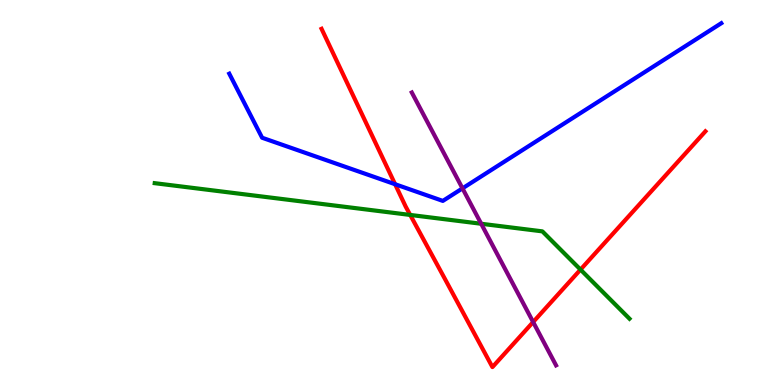[{'lines': ['blue', 'red'], 'intersections': [{'x': 5.1, 'y': 5.22}]}, {'lines': ['green', 'red'], 'intersections': [{'x': 5.29, 'y': 4.42}, {'x': 7.49, 'y': 3.0}]}, {'lines': ['purple', 'red'], 'intersections': [{'x': 6.88, 'y': 1.64}]}, {'lines': ['blue', 'green'], 'intersections': []}, {'lines': ['blue', 'purple'], 'intersections': [{'x': 5.97, 'y': 5.11}]}, {'lines': ['green', 'purple'], 'intersections': [{'x': 6.21, 'y': 4.19}]}]